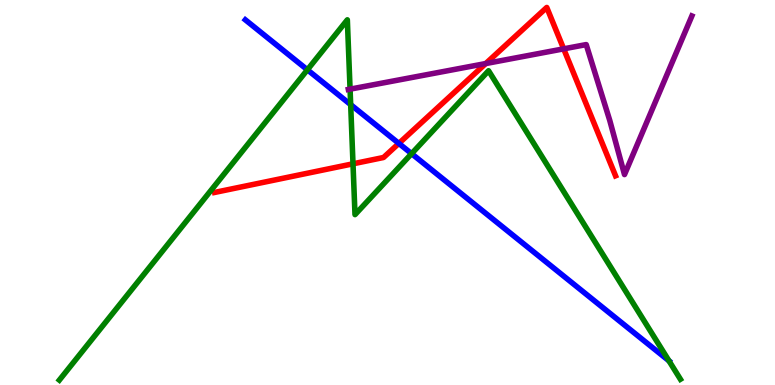[{'lines': ['blue', 'red'], 'intersections': [{'x': 5.15, 'y': 6.28}]}, {'lines': ['green', 'red'], 'intersections': [{'x': 4.55, 'y': 5.75}]}, {'lines': ['purple', 'red'], 'intersections': [{'x': 6.27, 'y': 8.35}, {'x': 7.27, 'y': 8.73}]}, {'lines': ['blue', 'green'], 'intersections': [{'x': 3.97, 'y': 8.19}, {'x': 4.52, 'y': 7.28}, {'x': 5.31, 'y': 6.01}, {'x': 8.63, 'y': 0.628}]}, {'lines': ['blue', 'purple'], 'intersections': []}, {'lines': ['green', 'purple'], 'intersections': [{'x': 4.52, 'y': 7.68}]}]